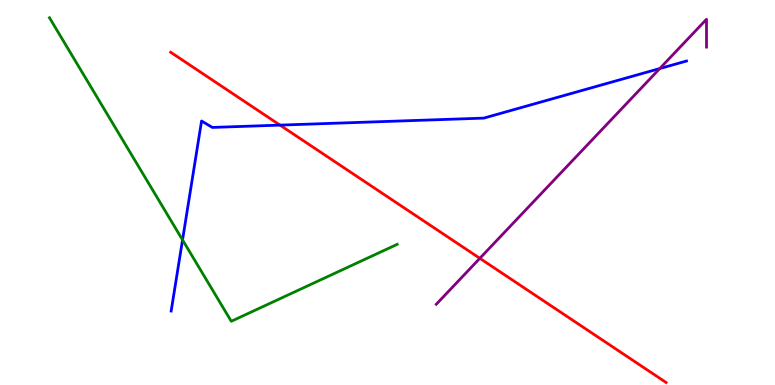[{'lines': ['blue', 'red'], 'intersections': [{'x': 3.61, 'y': 6.75}]}, {'lines': ['green', 'red'], 'intersections': []}, {'lines': ['purple', 'red'], 'intersections': [{'x': 6.19, 'y': 3.29}]}, {'lines': ['blue', 'green'], 'intersections': [{'x': 2.36, 'y': 3.77}]}, {'lines': ['blue', 'purple'], 'intersections': [{'x': 8.51, 'y': 8.22}]}, {'lines': ['green', 'purple'], 'intersections': []}]